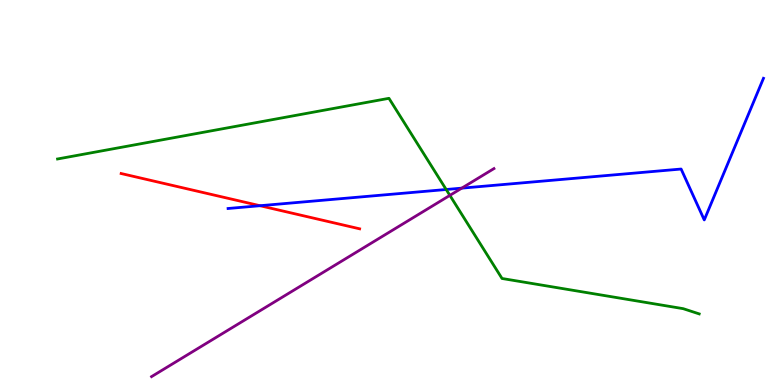[{'lines': ['blue', 'red'], 'intersections': [{'x': 3.35, 'y': 4.66}]}, {'lines': ['green', 'red'], 'intersections': []}, {'lines': ['purple', 'red'], 'intersections': []}, {'lines': ['blue', 'green'], 'intersections': [{'x': 5.76, 'y': 5.08}]}, {'lines': ['blue', 'purple'], 'intersections': [{'x': 5.96, 'y': 5.11}]}, {'lines': ['green', 'purple'], 'intersections': [{'x': 5.8, 'y': 4.93}]}]